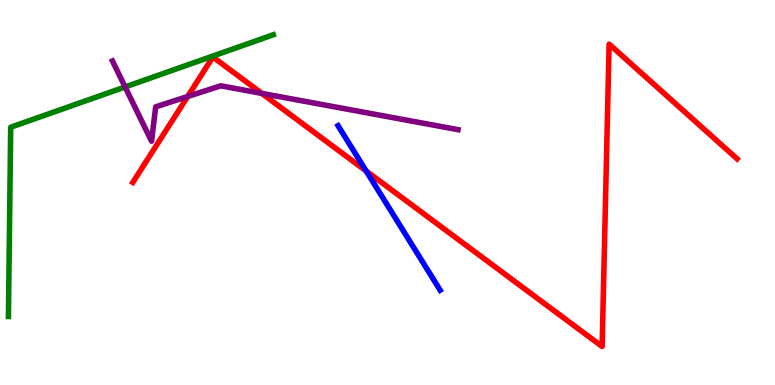[{'lines': ['blue', 'red'], 'intersections': [{'x': 4.73, 'y': 5.56}]}, {'lines': ['green', 'red'], 'intersections': []}, {'lines': ['purple', 'red'], 'intersections': [{'x': 2.42, 'y': 7.49}, {'x': 3.38, 'y': 7.57}]}, {'lines': ['blue', 'green'], 'intersections': []}, {'lines': ['blue', 'purple'], 'intersections': []}, {'lines': ['green', 'purple'], 'intersections': [{'x': 1.61, 'y': 7.74}]}]